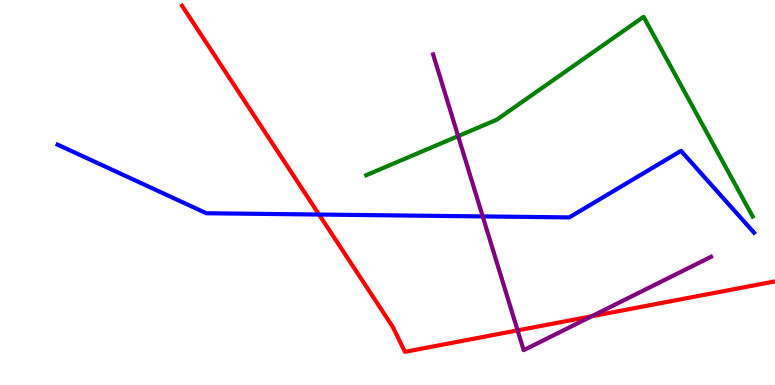[{'lines': ['blue', 'red'], 'intersections': [{'x': 4.12, 'y': 4.43}]}, {'lines': ['green', 'red'], 'intersections': []}, {'lines': ['purple', 'red'], 'intersections': [{'x': 6.68, 'y': 1.42}, {'x': 7.63, 'y': 1.79}]}, {'lines': ['blue', 'green'], 'intersections': []}, {'lines': ['blue', 'purple'], 'intersections': [{'x': 6.23, 'y': 4.38}]}, {'lines': ['green', 'purple'], 'intersections': [{'x': 5.91, 'y': 6.46}]}]